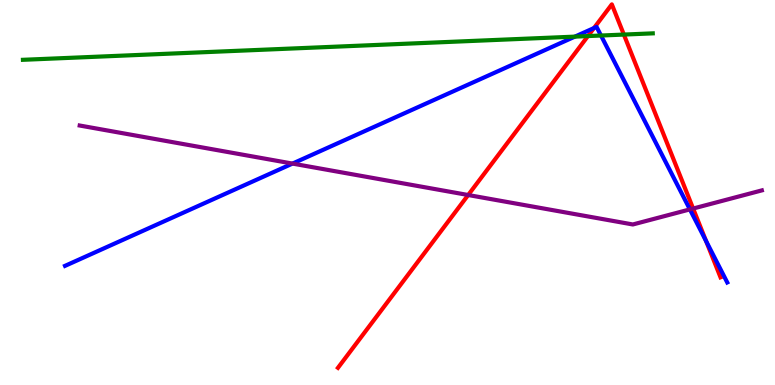[{'lines': ['blue', 'red'], 'intersections': [{'x': 7.66, 'y': 9.27}, {'x': 9.11, 'y': 3.74}]}, {'lines': ['green', 'red'], 'intersections': [{'x': 7.59, 'y': 9.06}, {'x': 8.05, 'y': 9.1}]}, {'lines': ['purple', 'red'], 'intersections': [{'x': 6.04, 'y': 4.93}, {'x': 8.94, 'y': 4.58}]}, {'lines': ['blue', 'green'], 'intersections': [{'x': 7.42, 'y': 9.05}, {'x': 7.75, 'y': 9.08}]}, {'lines': ['blue', 'purple'], 'intersections': [{'x': 3.77, 'y': 5.75}, {'x': 8.9, 'y': 4.56}]}, {'lines': ['green', 'purple'], 'intersections': []}]